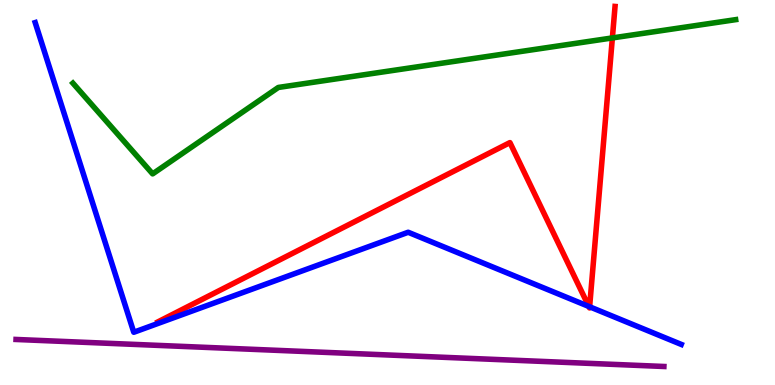[{'lines': ['blue', 'red'], 'intersections': [{'x': 7.6, 'y': 2.04}, {'x': 7.61, 'y': 2.03}]}, {'lines': ['green', 'red'], 'intersections': [{'x': 7.9, 'y': 9.01}]}, {'lines': ['purple', 'red'], 'intersections': []}, {'lines': ['blue', 'green'], 'intersections': []}, {'lines': ['blue', 'purple'], 'intersections': []}, {'lines': ['green', 'purple'], 'intersections': []}]